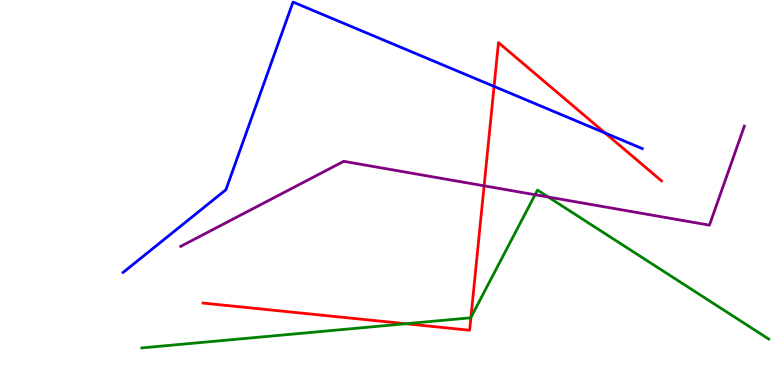[{'lines': ['blue', 'red'], 'intersections': [{'x': 6.38, 'y': 7.76}, {'x': 7.81, 'y': 6.55}]}, {'lines': ['green', 'red'], 'intersections': [{'x': 5.24, 'y': 1.59}, {'x': 6.08, 'y': 1.75}]}, {'lines': ['purple', 'red'], 'intersections': [{'x': 6.25, 'y': 5.17}]}, {'lines': ['blue', 'green'], 'intersections': []}, {'lines': ['blue', 'purple'], 'intersections': []}, {'lines': ['green', 'purple'], 'intersections': [{'x': 6.9, 'y': 4.94}, {'x': 7.07, 'y': 4.88}]}]